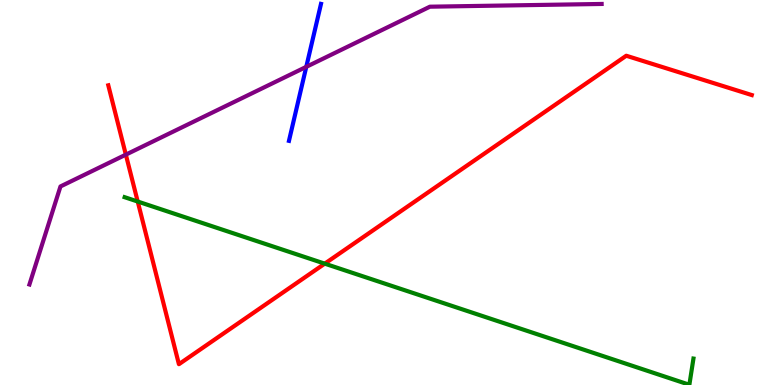[{'lines': ['blue', 'red'], 'intersections': []}, {'lines': ['green', 'red'], 'intersections': [{'x': 1.78, 'y': 4.77}, {'x': 4.19, 'y': 3.15}]}, {'lines': ['purple', 'red'], 'intersections': [{'x': 1.62, 'y': 5.98}]}, {'lines': ['blue', 'green'], 'intersections': []}, {'lines': ['blue', 'purple'], 'intersections': [{'x': 3.95, 'y': 8.26}]}, {'lines': ['green', 'purple'], 'intersections': []}]